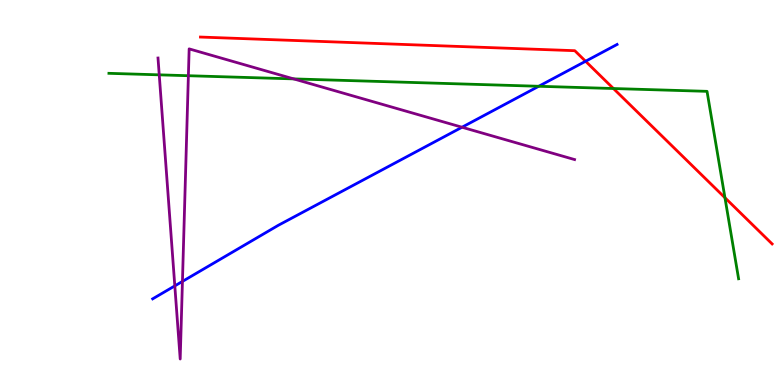[{'lines': ['blue', 'red'], 'intersections': [{'x': 7.56, 'y': 8.41}]}, {'lines': ['green', 'red'], 'intersections': [{'x': 7.92, 'y': 7.7}, {'x': 9.35, 'y': 4.86}]}, {'lines': ['purple', 'red'], 'intersections': []}, {'lines': ['blue', 'green'], 'intersections': [{'x': 6.95, 'y': 7.76}]}, {'lines': ['blue', 'purple'], 'intersections': [{'x': 2.26, 'y': 2.57}, {'x': 2.35, 'y': 2.69}, {'x': 5.96, 'y': 6.7}]}, {'lines': ['green', 'purple'], 'intersections': [{'x': 2.05, 'y': 8.06}, {'x': 2.43, 'y': 8.03}, {'x': 3.79, 'y': 7.95}]}]